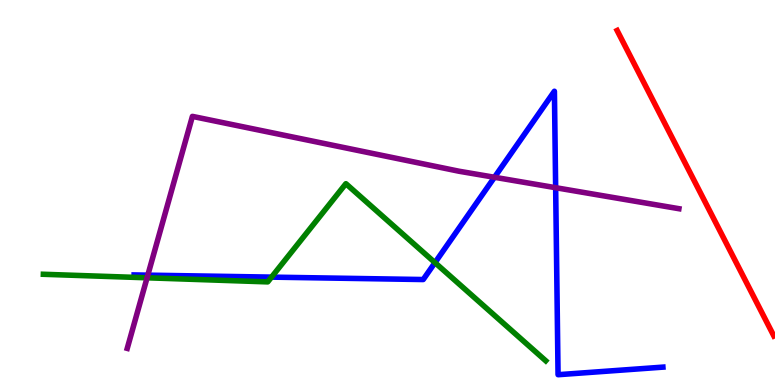[{'lines': ['blue', 'red'], 'intersections': []}, {'lines': ['green', 'red'], 'intersections': []}, {'lines': ['purple', 'red'], 'intersections': []}, {'lines': ['blue', 'green'], 'intersections': [{'x': 3.5, 'y': 2.8}, {'x': 5.61, 'y': 3.18}]}, {'lines': ['blue', 'purple'], 'intersections': [{'x': 1.91, 'y': 2.85}, {'x': 6.38, 'y': 5.4}, {'x': 7.17, 'y': 5.12}]}, {'lines': ['green', 'purple'], 'intersections': [{'x': 1.9, 'y': 2.78}]}]